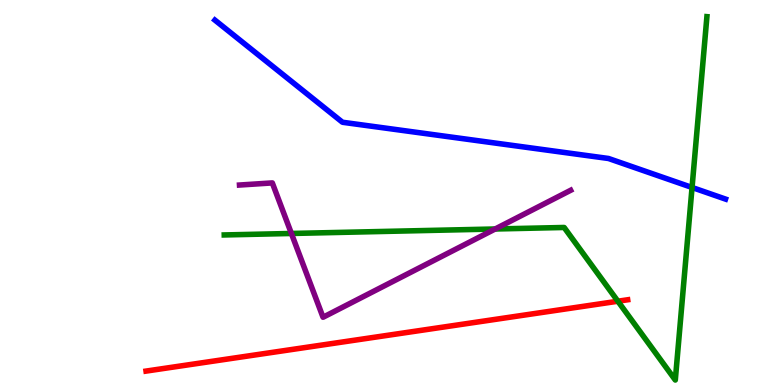[{'lines': ['blue', 'red'], 'intersections': []}, {'lines': ['green', 'red'], 'intersections': [{'x': 7.97, 'y': 2.18}]}, {'lines': ['purple', 'red'], 'intersections': []}, {'lines': ['blue', 'green'], 'intersections': [{'x': 8.93, 'y': 5.13}]}, {'lines': ['blue', 'purple'], 'intersections': []}, {'lines': ['green', 'purple'], 'intersections': [{'x': 3.76, 'y': 3.94}, {'x': 6.39, 'y': 4.05}]}]